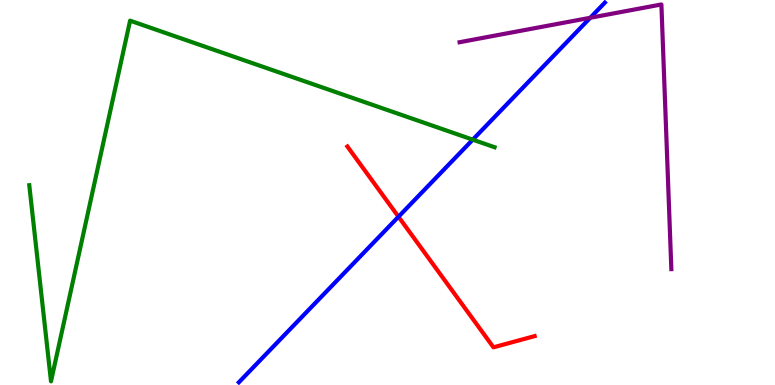[{'lines': ['blue', 'red'], 'intersections': [{'x': 5.14, 'y': 4.37}]}, {'lines': ['green', 'red'], 'intersections': []}, {'lines': ['purple', 'red'], 'intersections': []}, {'lines': ['blue', 'green'], 'intersections': [{'x': 6.1, 'y': 6.37}]}, {'lines': ['blue', 'purple'], 'intersections': [{'x': 7.62, 'y': 9.54}]}, {'lines': ['green', 'purple'], 'intersections': []}]